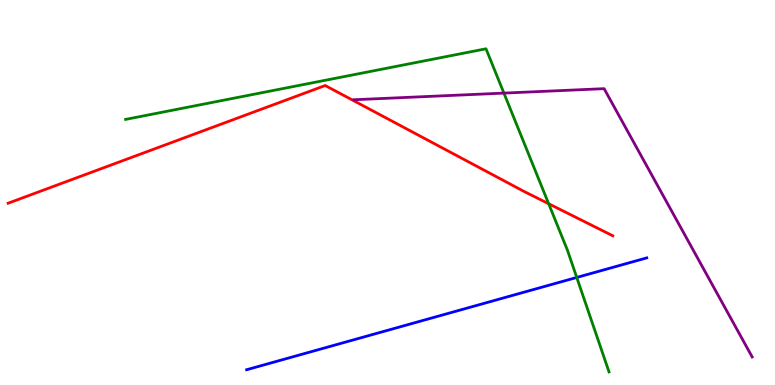[{'lines': ['blue', 'red'], 'intersections': []}, {'lines': ['green', 'red'], 'intersections': [{'x': 7.08, 'y': 4.71}]}, {'lines': ['purple', 'red'], 'intersections': []}, {'lines': ['blue', 'green'], 'intersections': [{'x': 7.44, 'y': 2.79}]}, {'lines': ['blue', 'purple'], 'intersections': []}, {'lines': ['green', 'purple'], 'intersections': [{'x': 6.5, 'y': 7.58}]}]